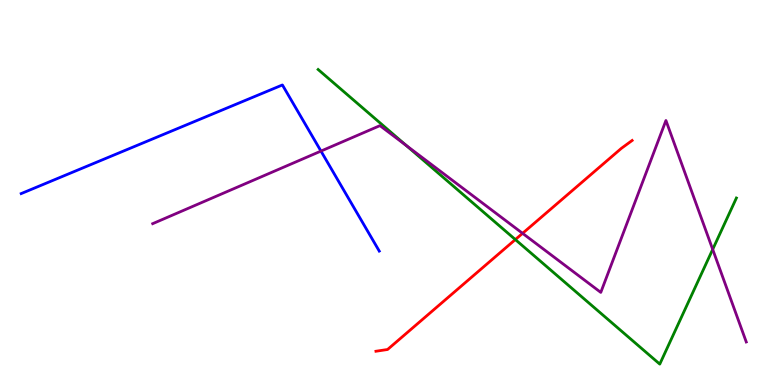[{'lines': ['blue', 'red'], 'intersections': []}, {'lines': ['green', 'red'], 'intersections': [{'x': 6.65, 'y': 3.78}]}, {'lines': ['purple', 'red'], 'intersections': [{'x': 6.74, 'y': 3.94}]}, {'lines': ['blue', 'green'], 'intersections': []}, {'lines': ['blue', 'purple'], 'intersections': [{'x': 4.14, 'y': 6.08}]}, {'lines': ['green', 'purple'], 'intersections': [{'x': 5.24, 'y': 6.22}, {'x': 9.2, 'y': 3.52}]}]